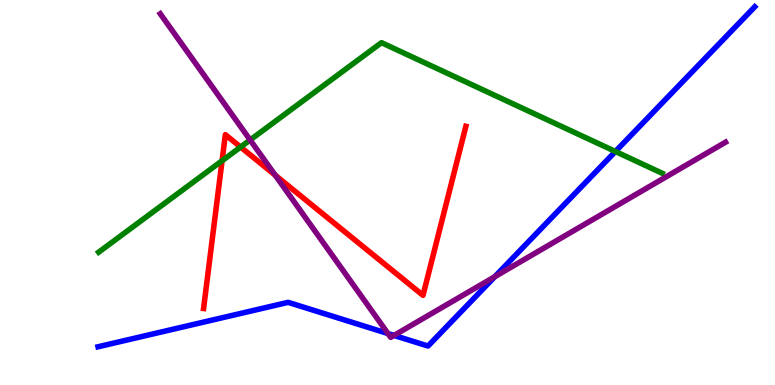[{'lines': ['blue', 'red'], 'intersections': []}, {'lines': ['green', 'red'], 'intersections': [{'x': 2.87, 'y': 5.82}, {'x': 3.1, 'y': 6.18}]}, {'lines': ['purple', 'red'], 'intersections': [{'x': 3.55, 'y': 5.45}]}, {'lines': ['blue', 'green'], 'intersections': [{'x': 7.94, 'y': 6.07}]}, {'lines': ['blue', 'purple'], 'intersections': [{'x': 5.01, 'y': 1.34}, {'x': 5.08, 'y': 1.29}, {'x': 6.38, 'y': 2.81}]}, {'lines': ['green', 'purple'], 'intersections': [{'x': 3.23, 'y': 6.36}]}]